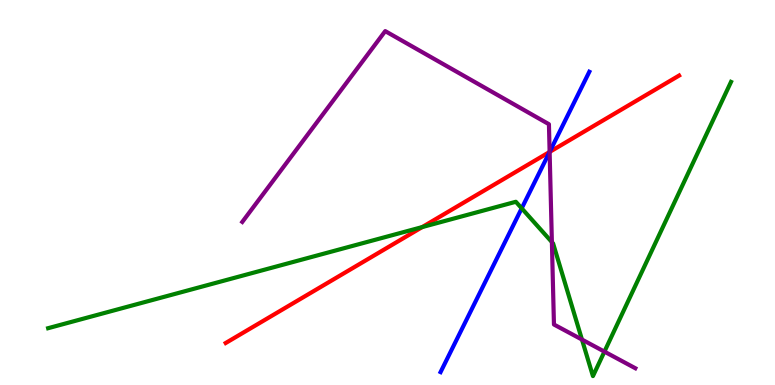[{'lines': ['blue', 'red'], 'intersections': [{'x': 7.09, 'y': 6.05}]}, {'lines': ['green', 'red'], 'intersections': [{'x': 5.45, 'y': 4.1}]}, {'lines': ['purple', 'red'], 'intersections': [{'x': 7.09, 'y': 6.05}]}, {'lines': ['blue', 'green'], 'intersections': [{'x': 6.73, 'y': 4.59}]}, {'lines': ['blue', 'purple'], 'intersections': [{'x': 7.09, 'y': 6.05}]}, {'lines': ['green', 'purple'], 'intersections': [{'x': 7.12, 'y': 3.71}, {'x': 7.51, 'y': 1.18}, {'x': 7.8, 'y': 0.867}]}]